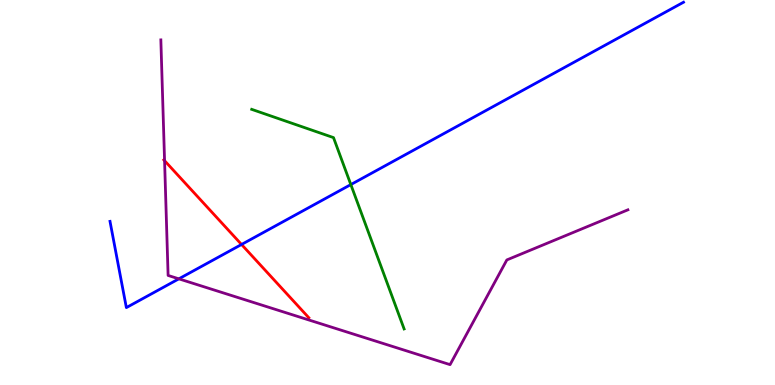[{'lines': ['blue', 'red'], 'intersections': [{'x': 3.12, 'y': 3.65}]}, {'lines': ['green', 'red'], 'intersections': []}, {'lines': ['purple', 'red'], 'intersections': [{'x': 2.12, 'y': 5.83}]}, {'lines': ['blue', 'green'], 'intersections': [{'x': 4.53, 'y': 5.21}]}, {'lines': ['blue', 'purple'], 'intersections': [{'x': 2.31, 'y': 2.76}]}, {'lines': ['green', 'purple'], 'intersections': []}]